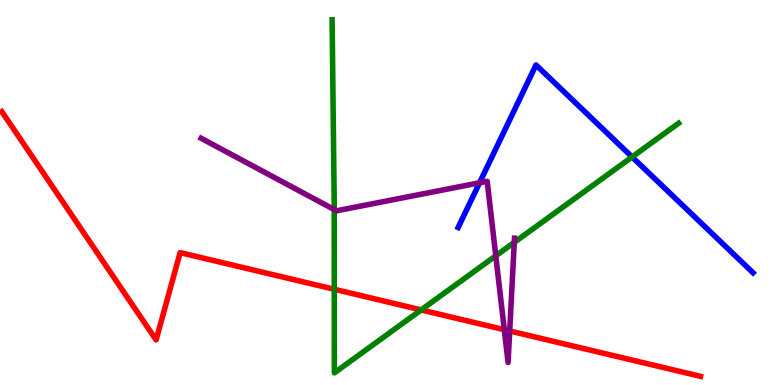[{'lines': ['blue', 'red'], 'intersections': []}, {'lines': ['green', 'red'], 'intersections': [{'x': 4.31, 'y': 2.49}, {'x': 5.43, 'y': 1.95}]}, {'lines': ['purple', 'red'], 'intersections': [{'x': 6.51, 'y': 1.44}, {'x': 6.58, 'y': 1.4}]}, {'lines': ['blue', 'green'], 'intersections': [{'x': 8.16, 'y': 5.92}]}, {'lines': ['blue', 'purple'], 'intersections': [{'x': 6.19, 'y': 5.25}]}, {'lines': ['green', 'purple'], 'intersections': [{'x': 4.31, 'y': 4.56}, {'x': 6.4, 'y': 3.36}, {'x': 6.64, 'y': 3.7}]}]